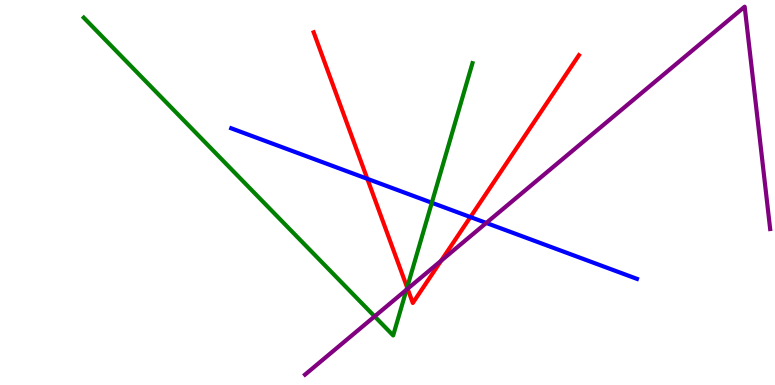[{'lines': ['blue', 'red'], 'intersections': [{'x': 4.74, 'y': 5.36}, {'x': 6.07, 'y': 4.36}]}, {'lines': ['green', 'red'], 'intersections': [{'x': 5.25, 'y': 2.53}]}, {'lines': ['purple', 'red'], 'intersections': [{'x': 5.26, 'y': 2.5}, {'x': 5.69, 'y': 3.23}]}, {'lines': ['blue', 'green'], 'intersections': [{'x': 5.57, 'y': 4.73}]}, {'lines': ['blue', 'purple'], 'intersections': [{'x': 6.27, 'y': 4.21}]}, {'lines': ['green', 'purple'], 'intersections': [{'x': 4.83, 'y': 1.78}, {'x': 5.25, 'y': 2.47}]}]